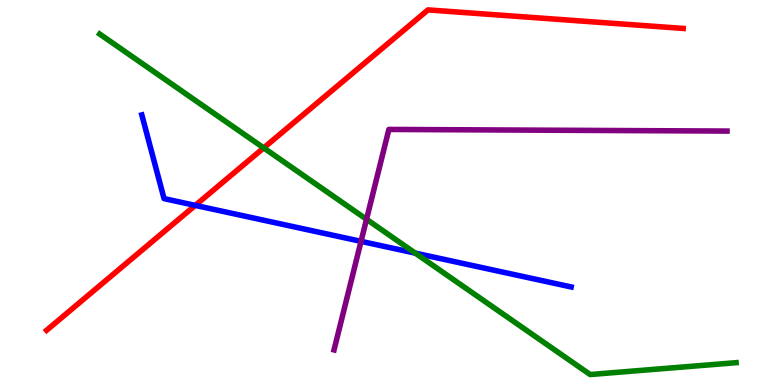[{'lines': ['blue', 'red'], 'intersections': [{'x': 2.52, 'y': 4.67}]}, {'lines': ['green', 'red'], 'intersections': [{'x': 3.4, 'y': 6.16}]}, {'lines': ['purple', 'red'], 'intersections': []}, {'lines': ['blue', 'green'], 'intersections': [{'x': 5.36, 'y': 3.43}]}, {'lines': ['blue', 'purple'], 'intersections': [{'x': 4.66, 'y': 3.73}]}, {'lines': ['green', 'purple'], 'intersections': [{'x': 4.73, 'y': 4.3}]}]